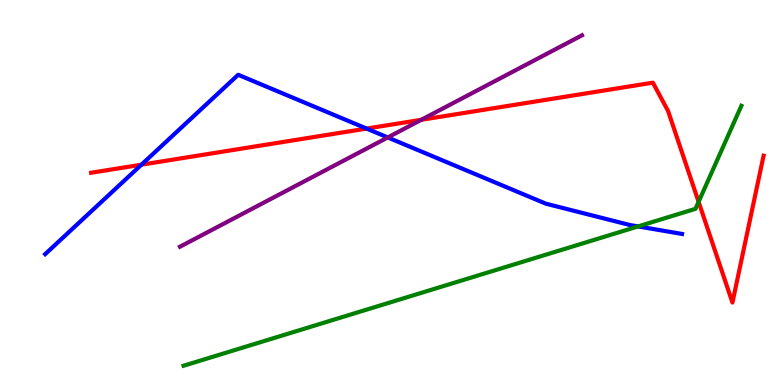[{'lines': ['blue', 'red'], 'intersections': [{'x': 1.83, 'y': 5.72}, {'x': 4.73, 'y': 6.66}]}, {'lines': ['green', 'red'], 'intersections': [{'x': 9.01, 'y': 4.76}]}, {'lines': ['purple', 'red'], 'intersections': [{'x': 5.44, 'y': 6.89}]}, {'lines': ['blue', 'green'], 'intersections': [{'x': 8.23, 'y': 4.12}]}, {'lines': ['blue', 'purple'], 'intersections': [{'x': 5.0, 'y': 6.43}]}, {'lines': ['green', 'purple'], 'intersections': []}]